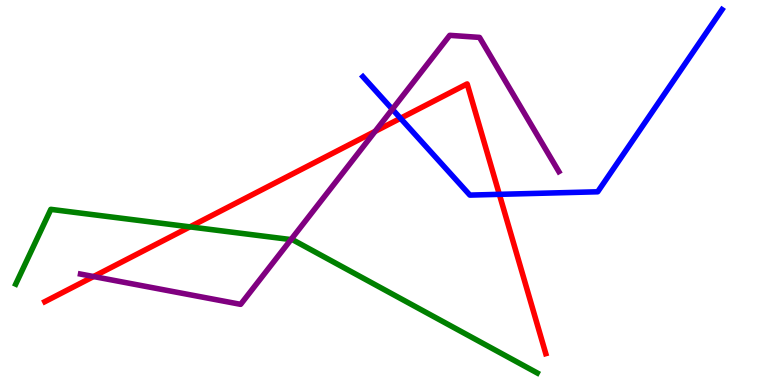[{'lines': ['blue', 'red'], 'intersections': [{'x': 5.17, 'y': 6.93}, {'x': 6.44, 'y': 4.95}]}, {'lines': ['green', 'red'], 'intersections': [{'x': 2.45, 'y': 4.11}]}, {'lines': ['purple', 'red'], 'intersections': [{'x': 1.21, 'y': 2.82}, {'x': 4.84, 'y': 6.59}]}, {'lines': ['blue', 'green'], 'intersections': []}, {'lines': ['blue', 'purple'], 'intersections': [{'x': 5.06, 'y': 7.16}]}, {'lines': ['green', 'purple'], 'intersections': [{'x': 3.75, 'y': 3.78}]}]